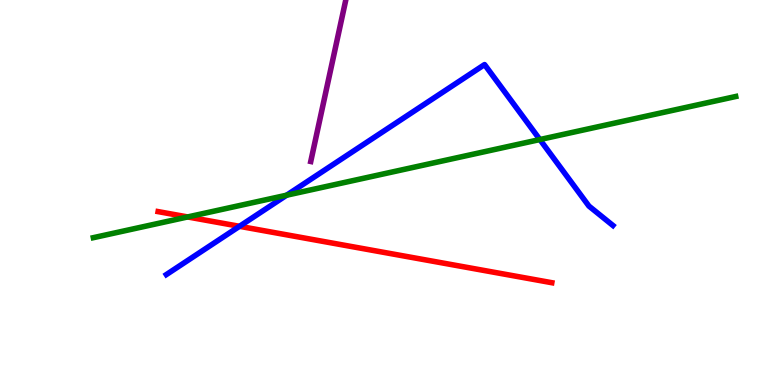[{'lines': ['blue', 'red'], 'intersections': [{'x': 3.09, 'y': 4.12}]}, {'lines': ['green', 'red'], 'intersections': [{'x': 2.42, 'y': 4.36}]}, {'lines': ['purple', 'red'], 'intersections': []}, {'lines': ['blue', 'green'], 'intersections': [{'x': 3.7, 'y': 4.93}, {'x': 6.97, 'y': 6.38}]}, {'lines': ['blue', 'purple'], 'intersections': []}, {'lines': ['green', 'purple'], 'intersections': []}]